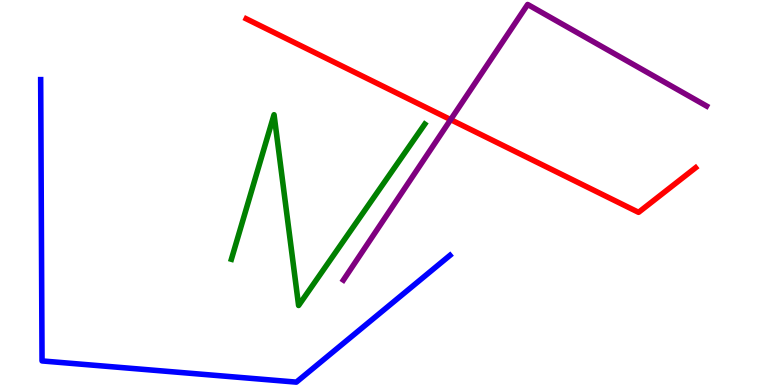[{'lines': ['blue', 'red'], 'intersections': []}, {'lines': ['green', 'red'], 'intersections': []}, {'lines': ['purple', 'red'], 'intersections': [{'x': 5.81, 'y': 6.89}]}, {'lines': ['blue', 'green'], 'intersections': []}, {'lines': ['blue', 'purple'], 'intersections': []}, {'lines': ['green', 'purple'], 'intersections': []}]